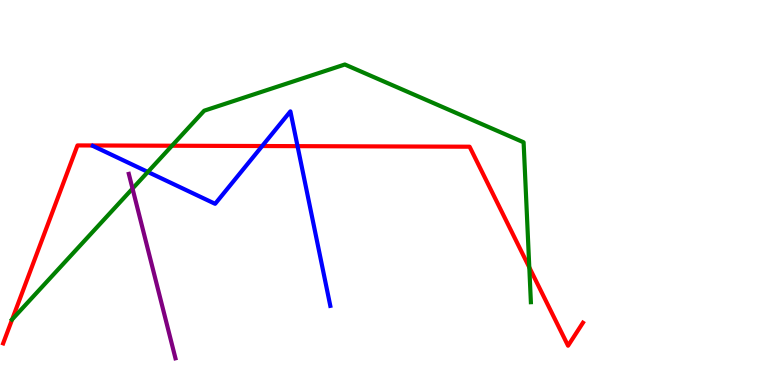[{'lines': ['blue', 'red'], 'intersections': [{'x': 3.38, 'y': 6.21}, {'x': 3.84, 'y': 6.2}]}, {'lines': ['green', 'red'], 'intersections': [{'x': 0.157, 'y': 1.7}, {'x': 2.22, 'y': 6.21}, {'x': 6.83, 'y': 3.06}]}, {'lines': ['purple', 'red'], 'intersections': []}, {'lines': ['blue', 'green'], 'intersections': [{'x': 1.91, 'y': 5.53}]}, {'lines': ['blue', 'purple'], 'intersections': []}, {'lines': ['green', 'purple'], 'intersections': [{'x': 1.71, 'y': 5.1}]}]